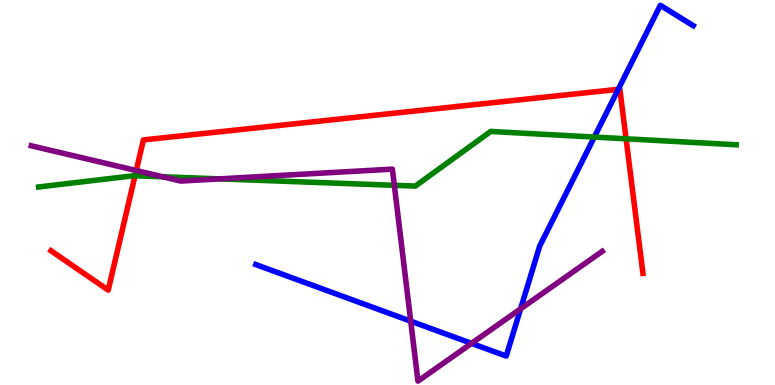[{'lines': ['blue', 'red'], 'intersections': [{'x': 7.98, 'y': 7.68}]}, {'lines': ['green', 'red'], 'intersections': [{'x': 1.74, 'y': 5.43}, {'x': 8.08, 'y': 6.39}]}, {'lines': ['purple', 'red'], 'intersections': [{'x': 1.76, 'y': 5.57}]}, {'lines': ['blue', 'green'], 'intersections': [{'x': 7.67, 'y': 6.44}]}, {'lines': ['blue', 'purple'], 'intersections': [{'x': 5.3, 'y': 1.66}, {'x': 6.08, 'y': 1.08}, {'x': 6.72, 'y': 1.98}]}, {'lines': ['green', 'purple'], 'intersections': [{'x': 2.1, 'y': 5.41}, {'x': 2.83, 'y': 5.35}, {'x': 5.09, 'y': 5.19}]}]